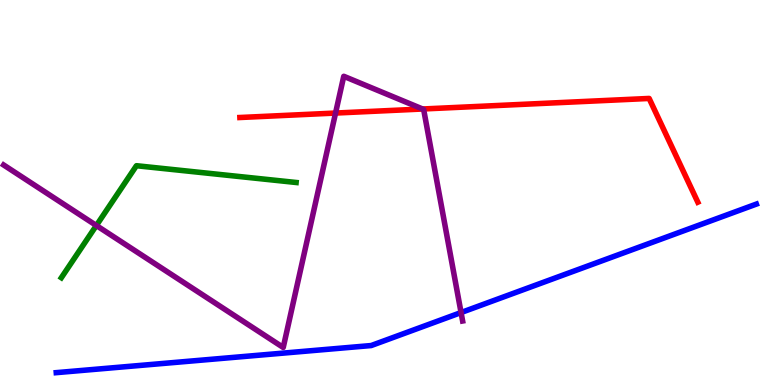[{'lines': ['blue', 'red'], 'intersections': []}, {'lines': ['green', 'red'], 'intersections': []}, {'lines': ['purple', 'red'], 'intersections': [{'x': 4.33, 'y': 7.06}, {'x': 5.45, 'y': 7.17}]}, {'lines': ['blue', 'green'], 'intersections': []}, {'lines': ['blue', 'purple'], 'intersections': [{'x': 5.95, 'y': 1.88}]}, {'lines': ['green', 'purple'], 'intersections': [{'x': 1.24, 'y': 4.14}]}]